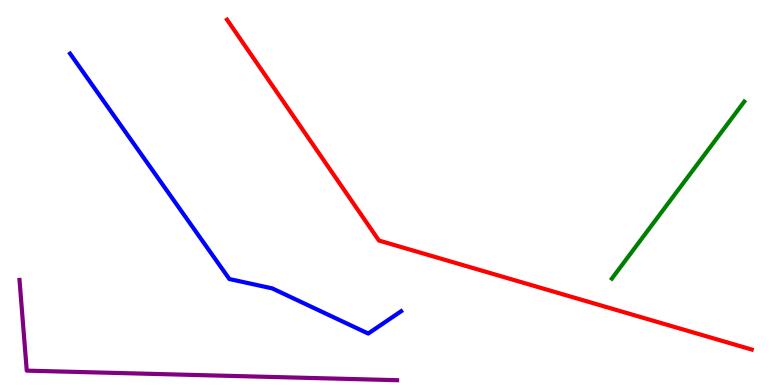[{'lines': ['blue', 'red'], 'intersections': []}, {'lines': ['green', 'red'], 'intersections': []}, {'lines': ['purple', 'red'], 'intersections': []}, {'lines': ['blue', 'green'], 'intersections': []}, {'lines': ['blue', 'purple'], 'intersections': []}, {'lines': ['green', 'purple'], 'intersections': []}]